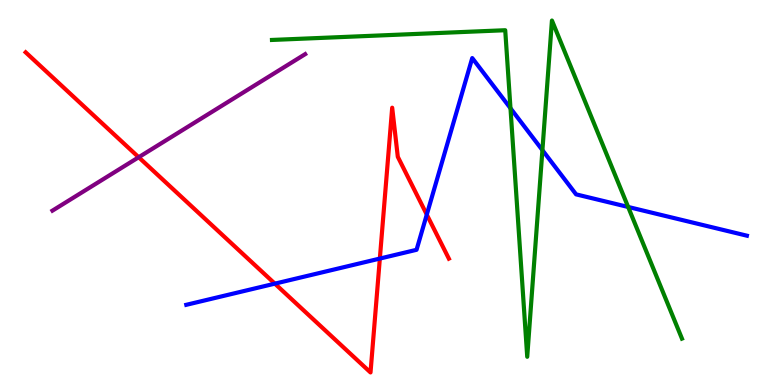[{'lines': ['blue', 'red'], 'intersections': [{'x': 3.55, 'y': 2.63}, {'x': 4.9, 'y': 3.28}, {'x': 5.51, 'y': 4.43}]}, {'lines': ['green', 'red'], 'intersections': []}, {'lines': ['purple', 'red'], 'intersections': [{'x': 1.79, 'y': 5.92}]}, {'lines': ['blue', 'green'], 'intersections': [{'x': 6.59, 'y': 7.19}, {'x': 7.0, 'y': 6.1}, {'x': 8.11, 'y': 4.62}]}, {'lines': ['blue', 'purple'], 'intersections': []}, {'lines': ['green', 'purple'], 'intersections': []}]